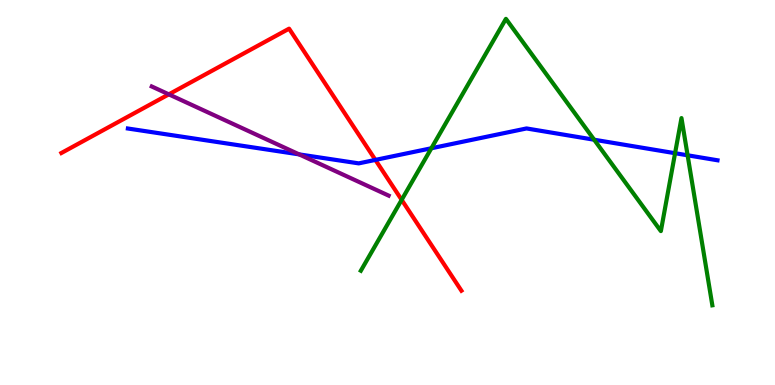[{'lines': ['blue', 'red'], 'intersections': [{'x': 4.84, 'y': 5.85}]}, {'lines': ['green', 'red'], 'intersections': [{'x': 5.18, 'y': 4.81}]}, {'lines': ['purple', 'red'], 'intersections': [{'x': 2.18, 'y': 7.55}]}, {'lines': ['blue', 'green'], 'intersections': [{'x': 5.57, 'y': 6.15}, {'x': 7.67, 'y': 6.37}, {'x': 8.71, 'y': 6.02}, {'x': 8.87, 'y': 5.97}]}, {'lines': ['blue', 'purple'], 'intersections': [{'x': 3.86, 'y': 5.99}]}, {'lines': ['green', 'purple'], 'intersections': []}]